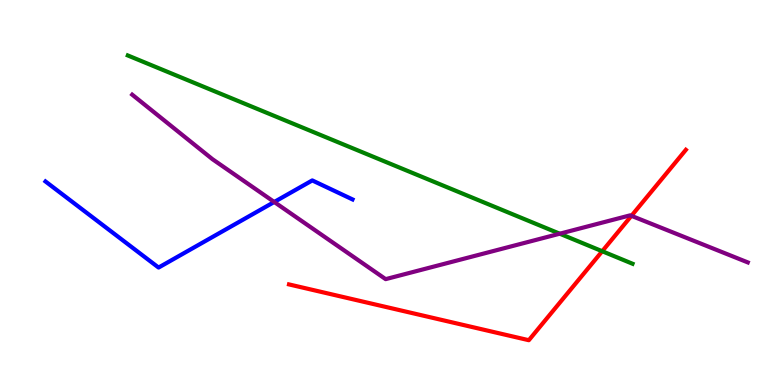[{'lines': ['blue', 'red'], 'intersections': []}, {'lines': ['green', 'red'], 'intersections': [{'x': 7.77, 'y': 3.47}]}, {'lines': ['purple', 'red'], 'intersections': [{'x': 8.15, 'y': 4.39}]}, {'lines': ['blue', 'green'], 'intersections': []}, {'lines': ['blue', 'purple'], 'intersections': [{'x': 3.54, 'y': 4.75}]}, {'lines': ['green', 'purple'], 'intersections': [{'x': 7.22, 'y': 3.93}]}]